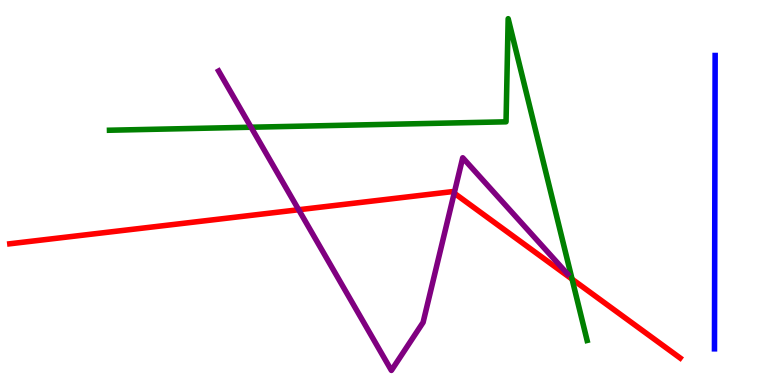[{'lines': ['blue', 'red'], 'intersections': []}, {'lines': ['green', 'red'], 'intersections': [{'x': 7.38, 'y': 2.75}]}, {'lines': ['purple', 'red'], 'intersections': [{'x': 3.85, 'y': 4.55}, {'x': 5.86, 'y': 4.98}]}, {'lines': ['blue', 'green'], 'intersections': []}, {'lines': ['blue', 'purple'], 'intersections': []}, {'lines': ['green', 'purple'], 'intersections': [{'x': 3.24, 'y': 6.7}]}]